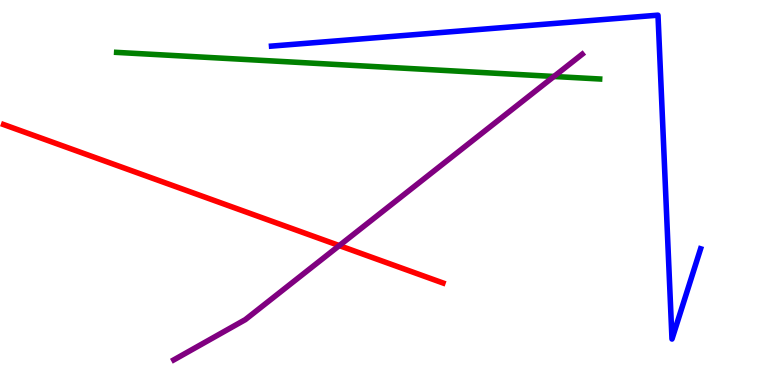[{'lines': ['blue', 'red'], 'intersections': []}, {'lines': ['green', 'red'], 'intersections': []}, {'lines': ['purple', 'red'], 'intersections': [{'x': 4.38, 'y': 3.62}]}, {'lines': ['blue', 'green'], 'intersections': []}, {'lines': ['blue', 'purple'], 'intersections': []}, {'lines': ['green', 'purple'], 'intersections': [{'x': 7.15, 'y': 8.01}]}]